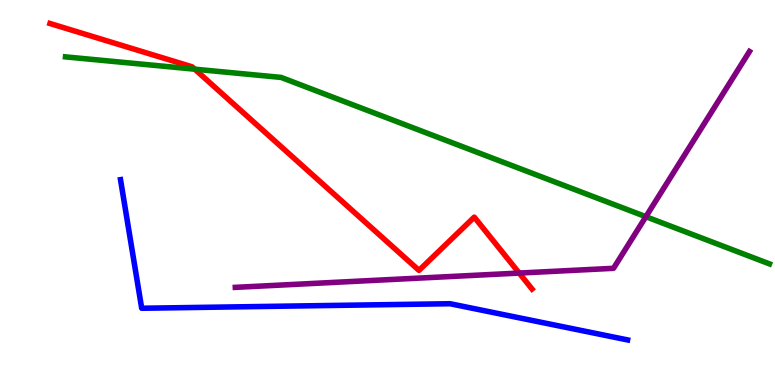[{'lines': ['blue', 'red'], 'intersections': []}, {'lines': ['green', 'red'], 'intersections': [{'x': 2.51, 'y': 8.2}]}, {'lines': ['purple', 'red'], 'intersections': [{'x': 6.7, 'y': 2.91}]}, {'lines': ['blue', 'green'], 'intersections': []}, {'lines': ['blue', 'purple'], 'intersections': []}, {'lines': ['green', 'purple'], 'intersections': [{'x': 8.33, 'y': 4.37}]}]